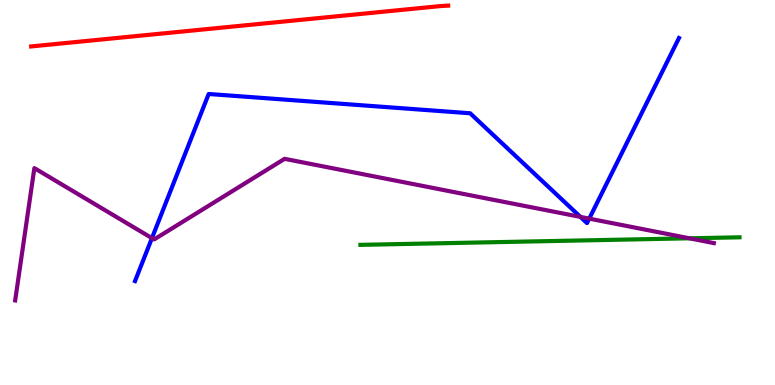[{'lines': ['blue', 'red'], 'intersections': []}, {'lines': ['green', 'red'], 'intersections': []}, {'lines': ['purple', 'red'], 'intersections': []}, {'lines': ['blue', 'green'], 'intersections': []}, {'lines': ['blue', 'purple'], 'intersections': [{'x': 1.96, 'y': 3.81}, {'x': 7.49, 'y': 4.37}, {'x': 7.6, 'y': 4.32}]}, {'lines': ['green', 'purple'], 'intersections': [{'x': 8.9, 'y': 3.81}]}]